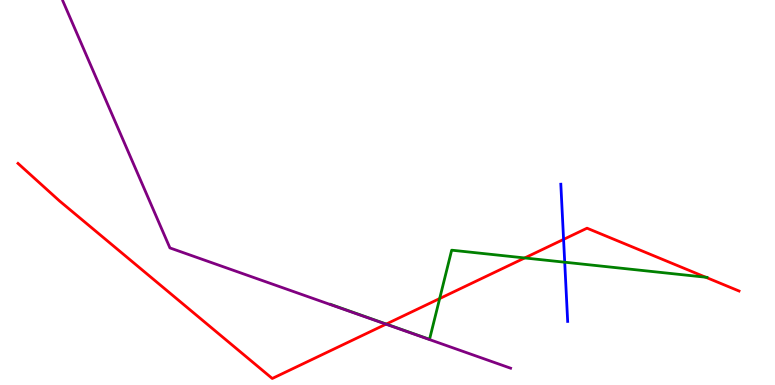[{'lines': ['blue', 'red'], 'intersections': [{'x': 7.27, 'y': 3.78}]}, {'lines': ['green', 'red'], 'intersections': [{'x': 4.98, 'y': 1.58}, {'x': 5.67, 'y': 2.25}, {'x': 6.77, 'y': 3.3}, {'x': 9.11, 'y': 2.8}]}, {'lines': ['purple', 'red'], 'intersections': [{'x': 4.98, 'y': 1.58}]}, {'lines': ['blue', 'green'], 'intersections': [{'x': 7.29, 'y': 3.19}]}, {'lines': ['blue', 'purple'], 'intersections': []}, {'lines': ['green', 'purple'], 'intersections': []}]